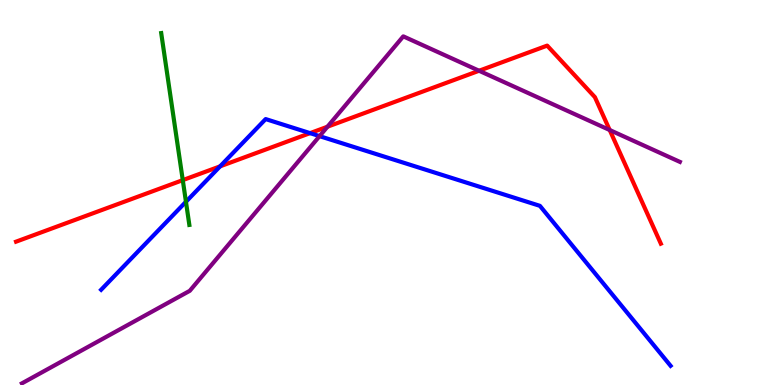[{'lines': ['blue', 'red'], 'intersections': [{'x': 2.84, 'y': 5.68}, {'x': 4.0, 'y': 6.54}]}, {'lines': ['green', 'red'], 'intersections': [{'x': 2.36, 'y': 5.32}]}, {'lines': ['purple', 'red'], 'intersections': [{'x': 4.23, 'y': 6.71}, {'x': 6.18, 'y': 8.16}, {'x': 7.87, 'y': 6.62}]}, {'lines': ['blue', 'green'], 'intersections': [{'x': 2.4, 'y': 4.76}]}, {'lines': ['blue', 'purple'], 'intersections': [{'x': 4.12, 'y': 6.46}]}, {'lines': ['green', 'purple'], 'intersections': []}]